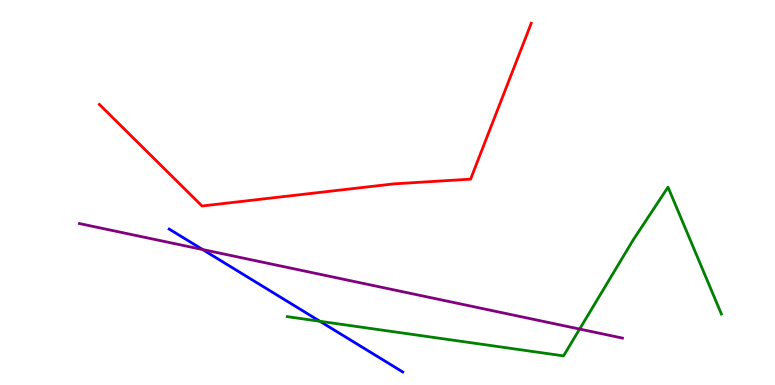[{'lines': ['blue', 'red'], 'intersections': []}, {'lines': ['green', 'red'], 'intersections': []}, {'lines': ['purple', 'red'], 'intersections': []}, {'lines': ['blue', 'green'], 'intersections': [{'x': 4.13, 'y': 1.66}]}, {'lines': ['blue', 'purple'], 'intersections': [{'x': 2.61, 'y': 3.52}]}, {'lines': ['green', 'purple'], 'intersections': [{'x': 7.48, 'y': 1.45}]}]